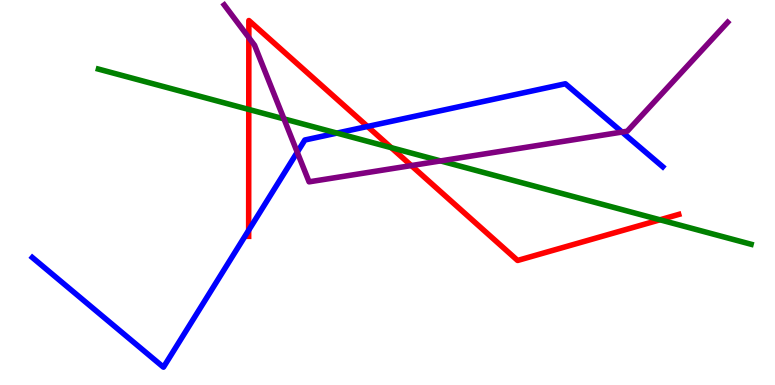[{'lines': ['blue', 'red'], 'intersections': [{'x': 3.21, 'y': 4.02}, {'x': 4.74, 'y': 6.71}]}, {'lines': ['green', 'red'], 'intersections': [{'x': 3.21, 'y': 7.16}, {'x': 5.05, 'y': 6.16}, {'x': 8.52, 'y': 4.29}]}, {'lines': ['purple', 'red'], 'intersections': [{'x': 3.21, 'y': 9.02}, {'x': 5.31, 'y': 5.7}]}, {'lines': ['blue', 'green'], 'intersections': [{'x': 4.35, 'y': 6.54}]}, {'lines': ['blue', 'purple'], 'intersections': [{'x': 3.84, 'y': 6.05}, {'x': 8.03, 'y': 6.57}]}, {'lines': ['green', 'purple'], 'intersections': [{'x': 3.66, 'y': 6.91}, {'x': 5.68, 'y': 5.82}]}]